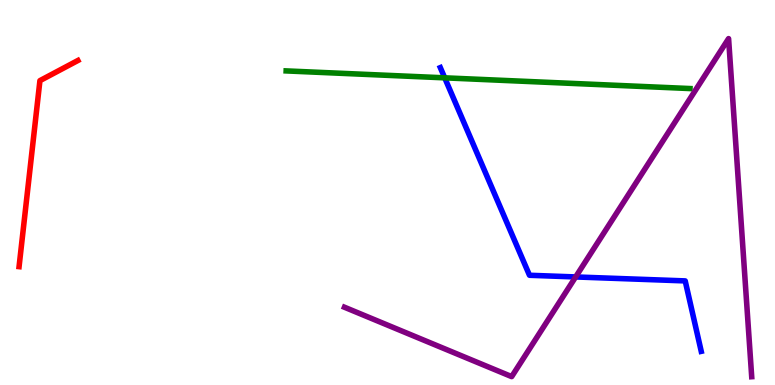[{'lines': ['blue', 'red'], 'intersections': []}, {'lines': ['green', 'red'], 'intersections': []}, {'lines': ['purple', 'red'], 'intersections': []}, {'lines': ['blue', 'green'], 'intersections': [{'x': 5.74, 'y': 7.98}]}, {'lines': ['blue', 'purple'], 'intersections': [{'x': 7.43, 'y': 2.81}]}, {'lines': ['green', 'purple'], 'intersections': []}]